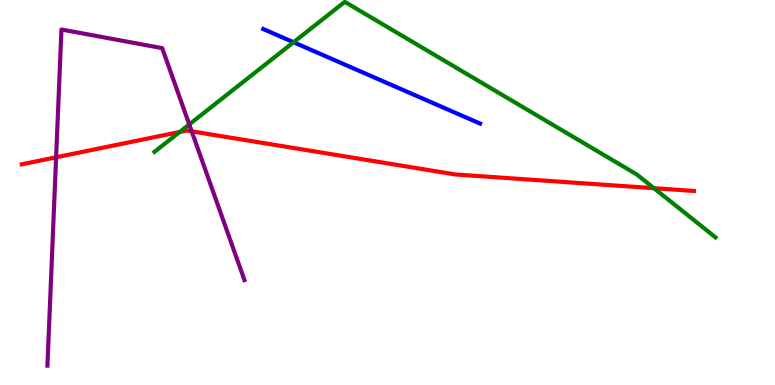[{'lines': ['blue', 'red'], 'intersections': []}, {'lines': ['green', 'red'], 'intersections': [{'x': 2.32, 'y': 6.57}, {'x': 8.44, 'y': 5.11}]}, {'lines': ['purple', 'red'], 'intersections': [{'x': 0.724, 'y': 5.91}, {'x': 2.47, 'y': 6.59}]}, {'lines': ['blue', 'green'], 'intersections': [{'x': 3.79, 'y': 8.9}]}, {'lines': ['blue', 'purple'], 'intersections': []}, {'lines': ['green', 'purple'], 'intersections': [{'x': 2.44, 'y': 6.77}]}]